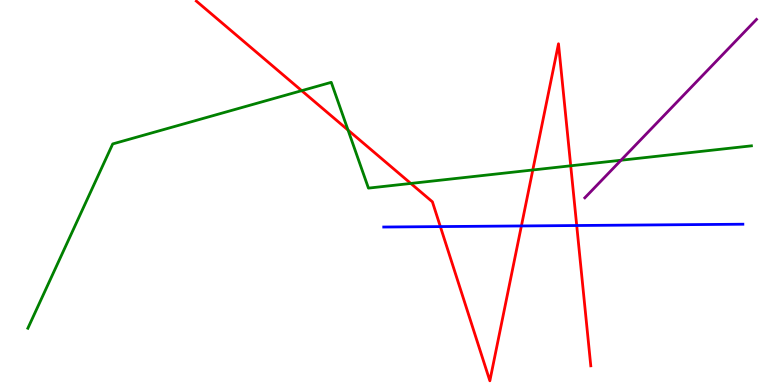[{'lines': ['blue', 'red'], 'intersections': [{'x': 5.68, 'y': 4.11}, {'x': 6.73, 'y': 4.13}, {'x': 7.44, 'y': 4.14}]}, {'lines': ['green', 'red'], 'intersections': [{'x': 3.89, 'y': 7.64}, {'x': 4.49, 'y': 6.62}, {'x': 5.3, 'y': 5.24}, {'x': 6.87, 'y': 5.59}, {'x': 7.36, 'y': 5.69}]}, {'lines': ['purple', 'red'], 'intersections': []}, {'lines': ['blue', 'green'], 'intersections': []}, {'lines': ['blue', 'purple'], 'intersections': []}, {'lines': ['green', 'purple'], 'intersections': [{'x': 8.01, 'y': 5.84}]}]